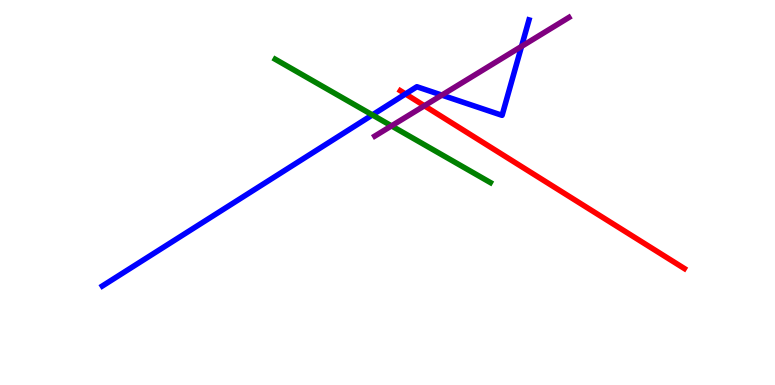[{'lines': ['blue', 'red'], 'intersections': [{'x': 5.23, 'y': 7.56}]}, {'lines': ['green', 'red'], 'intersections': []}, {'lines': ['purple', 'red'], 'intersections': [{'x': 5.48, 'y': 7.25}]}, {'lines': ['blue', 'green'], 'intersections': [{'x': 4.8, 'y': 7.01}]}, {'lines': ['blue', 'purple'], 'intersections': [{'x': 5.7, 'y': 7.53}, {'x': 6.73, 'y': 8.79}]}, {'lines': ['green', 'purple'], 'intersections': [{'x': 5.05, 'y': 6.73}]}]